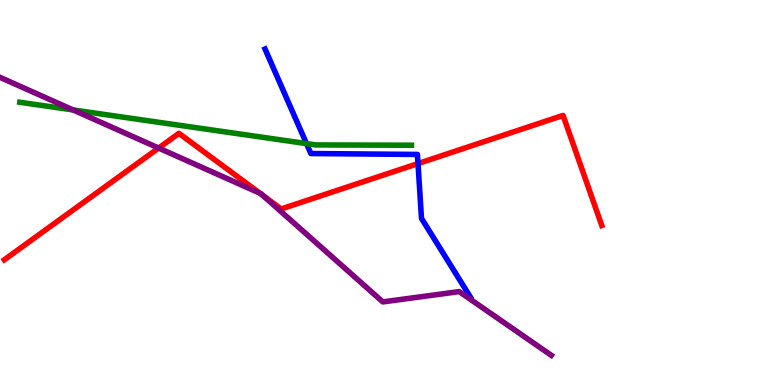[{'lines': ['blue', 'red'], 'intersections': [{'x': 5.39, 'y': 5.75}]}, {'lines': ['green', 'red'], 'intersections': []}, {'lines': ['purple', 'red'], 'intersections': [{'x': 2.05, 'y': 6.15}, {'x': 3.35, 'y': 4.98}, {'x': 3.39, 'y': 4.93}]}, {'lines': ['blue', 'green'], 'intersections': [{'x': 3.95, 'y': 6.27}]}, {'lines': ['blue', 'purple'], 'intersections': []}, {'lines': ['green', 'purple'], 'intersections': [{'x': 0.944, 'y': 7.14}]}]